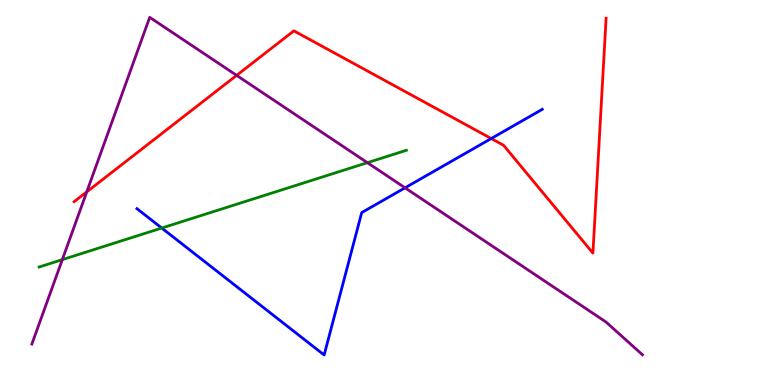[{'lines': ['blue', 'red'], 'intersections': [{'x': 6.34, 'y': 6.4}]}, {'lines': ['green', 'red'], 'intersections': []}, {'lines': ['purple', 'red'], 'intersections': [{'x': 1.12, 'y': 5.02}, {'x': 3.05, 'y': 8.04}]}, {'lines': ['blue', 'green'], 'intersections': [{'x': 2.09, 'y': 4.08}]}, {'lines': ['blue', 'purple'], 'intersections': [{'x': 5.23, 'y': 5.12}]}, {'lines': ['green', 'purple'], 'intersections': [{'x': 0.804, 'y': 3.26}, {'x': 4.74, 'y': 5.77}]}]